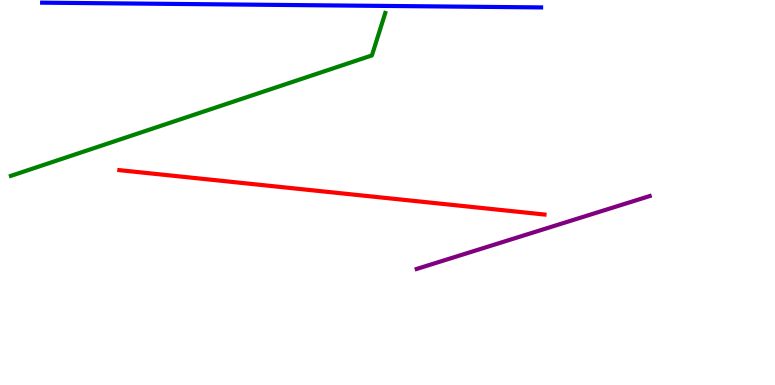[{'lines': ['blue', 'red'], 'intersections': []}, {'lines': ['green', 'red'], 'intersections': []}, {'lines': ['purple', 'red'], 'intersections': []}, {'lines': ['blue', 'green'], 'intersections': []}, {'lines': ['blue', 'purple'], 'intersections': []}, {'lines': ['green', 'purple'], 'intersections': []}]